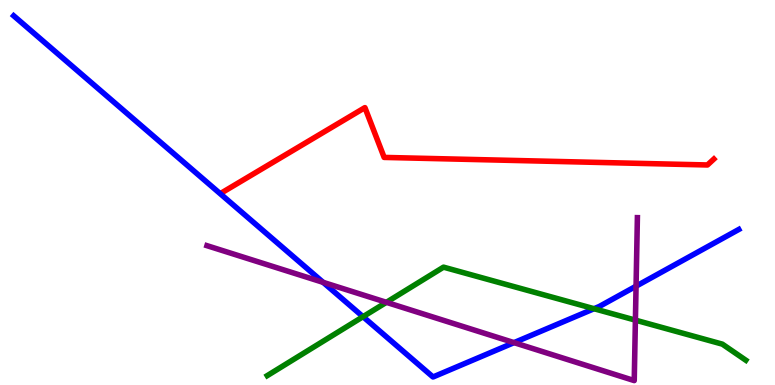[{'lines': ['blue', 'red'], 'intersections': []}, {'lines': ['green', 'red'], 'intersections': []}, {'lines': ['purple', 'red'], 'intersections': []}, {'lines': ['blue', 'green'], 'intersections': [{'x': 4.68, 'y': 1.77}, {'x': 7.66, 'y': 1.98}]}, {'lines': ['blue', 'purple'], 'intersections': [{'x': 4.17, 'y': 2.67}, {'x': 6.63, 'y': 1.1}, {'x': 8.21, 'y': 2.57}]}, {'lines': ['green', 'purple'], 'intersections': [{'x': 4.99, 'y': 2.15}, {'x': 8.2, 'y': 1.68}]}]